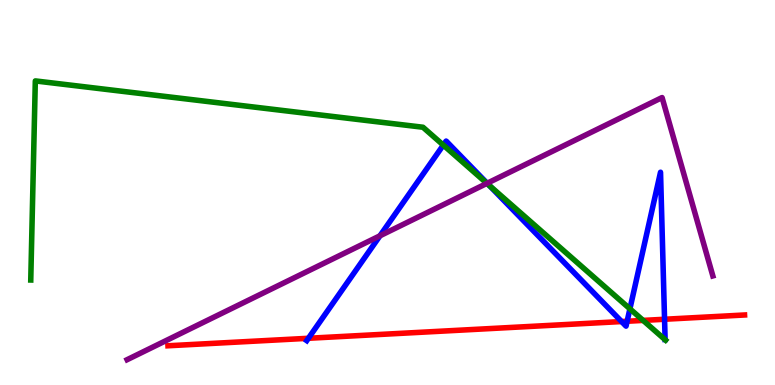[{'lines': ['blue', 'red'], 'intersections': [{'x': 3.98, 'y': 1.21}, {'x': 8.02, 'y': 1.65}, {'x': 8.09, 'y': 1.66}, {'x': 8.57, 'y': 1.71}]}, {'lines': ['green', 'red'], 'intersections': [{'x': 8.3, 'y': 1.68}]}, {'lines': ['purple', 'red'], 'intersections': []}, {'lines': ['blue', 'green'], 'intersections': [{'x': 5.72, 'y': 6.23}, {'x': 6.31, 'y': 5.19}, {'x': 8.13, 'y': 1.98}]}, {'lines': ['blue', 'purple'], 'intersections': [{'x': 4.9, 'y': 3.88}, {'x': 6.29, 'y': 5.24}]}, {'lines': ['green', 'purple'], 'intersections': [{'x': 6.28, 'y': 5.24}]}]